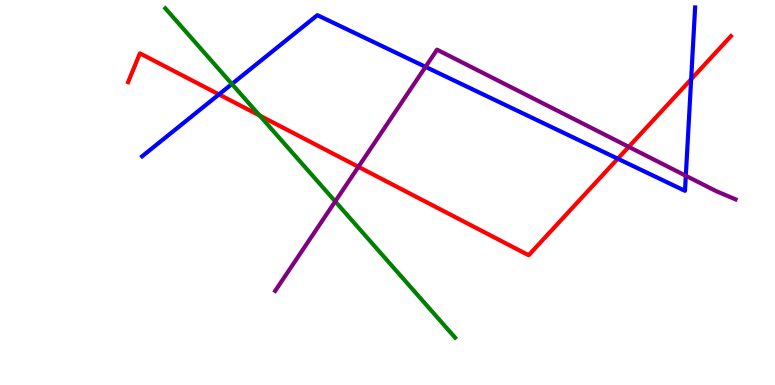[{'lines': ['blue', 'red'], 'intersections': [{'x': 2.83, 'y': 7.55}, {'x': 7.97, 'y': 5.88}, {'x': 8.92, 'y': 7.94}]}, {'lines': ['green', 'red'], 'intersections': [{'x': 3.35, 'y': 7.0}]}, {'lines': ['purple', 'red'], 'intersections': [{'x': 4.62, 'y': 5.67}, {'x': 8.11, 'y': 6.19}]}, {'lines': ['blue', 'green'], 'intersections': [{'x': 2.99, 'y': 7.82}]}, {'lines': ['blue', 'purple'], 'intersections': [{'x': 5.49, 'y': 8.26}, {'x': 8.85, 'y': 5.44}]}, {'lines': ['green', 'purple'], 'intersections': [{'x': 4.33, 'y': 4.77}]}]